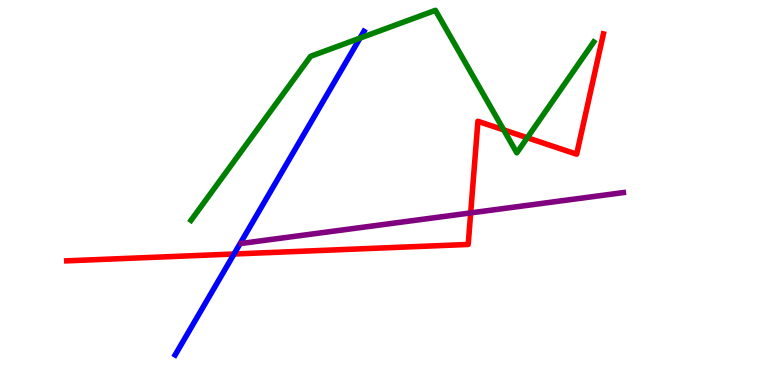[{'lines': ['blue', 'red'], 'intersections': [{'x': 3.02, 'y': 3.4}]}, {'lines': ['green', 'red'], 'intersections': [{'x': 6.5, 'y': 6.63}, {'x': 6.8, 'y': 6.42}]}, {'lines': ['purple', 'red'], 'intersections': [{'x': 6.07, 'y': 4.47}]}, {'lines': ['blue', 'green'], 'intersections': [{'x': 4.65, 'y': 9.01}]}, {'lines': ['blue', 'purple'], 'intersections': []}, {'lines': ['green', 'purple'], 'intersections': []}]